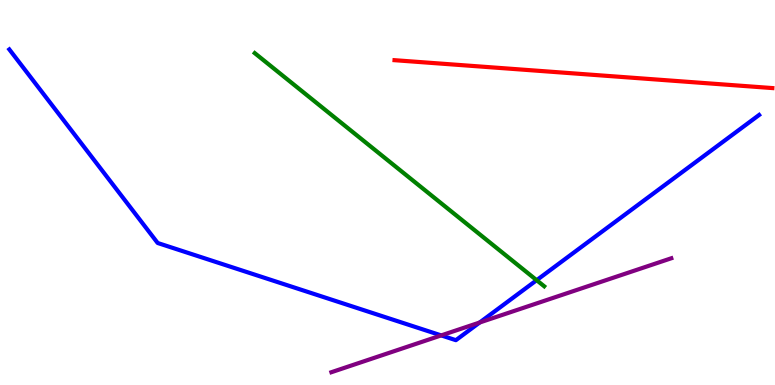[{'lines': ['blue', 'red'], 'intersections': []}, {'lines': ['green', 'red'], 'intersections': []}, {'lines': ['purple', 'red'], 'intersections': []}, {'lines': ['blue', 'green'], 'intersections': [{'x': 6.92, 'y': 2.72}]}, {'lines': ['blue', 'purple'], 'intersections': [{'x': 5.69, 'y': 1.29}, {'x': 6.19, 'y': 1.62}]}, {'lines': ['green', 'purple'], 'intersections': []}]